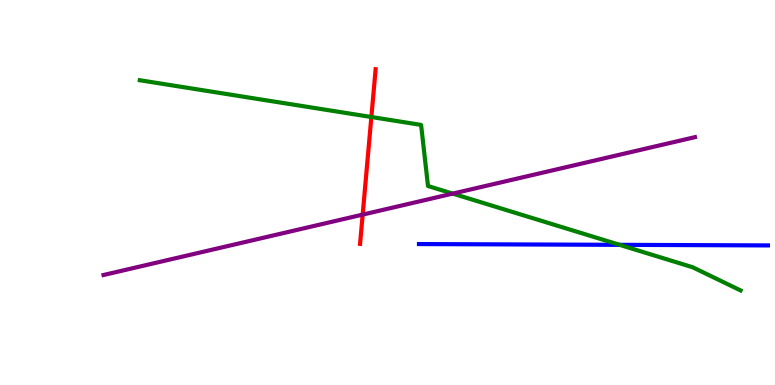[{'lines': ['blue', 'red'], 'intersections': []}, {'lines': ['green', 'red'], 'intersections': [{'x': 4.79, 'y': 6.96}]}, {'lines': ['purple', 'red'], 'intersections': [{'x': 4.68, 'y': 4.43}]}, {'lines': ['blue', 'green'], 'intersections': [{'x': 8.0, 'y': 3.64}]}, {'lines': ['blue', 'purple'], 'intersections': []}, {'lines': ['green', 'purple'], 'intersections': [{'x': 5.84, 'y': 4.97}]}]